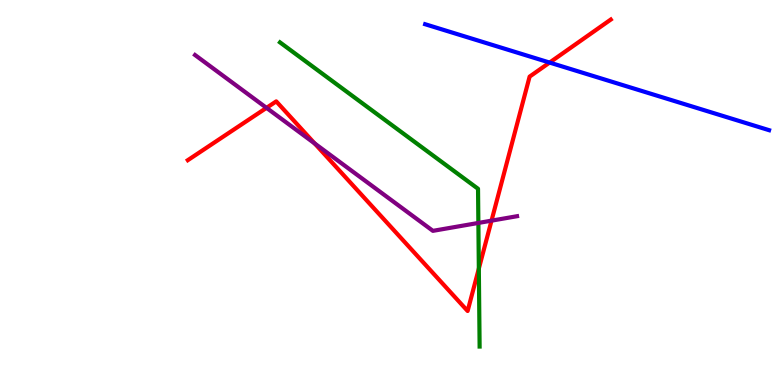[{'lines': ['blue', 'red'], 'intersections': [{'x': 7.09, 'y': 8.37}]}, {'lines': ['green', 'red'], 'intersections': [{'x': 6.18, 'y': 3.02}]}, {'lines': ['purple', 'red'], 'intersections': [{'x': 3.44, 'y': 7.2}, {'x': 4.06, 'y': 6.27}, {'x': 6.34, 'y': 4.27}]}, {'lines': ['blue', 'green'], 'intersections': []}, {'lines': ['blue', 'purple'], 'intersections': []}, {'lines': ['green', 'purple'], 'intersections': [{'x': 6.17, 'y': 4.21}]}]